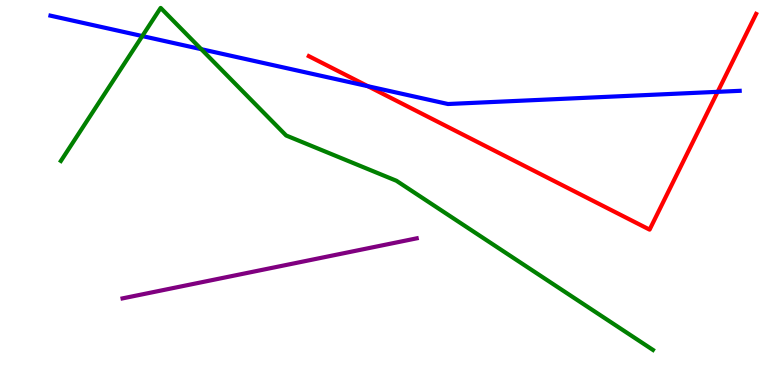[{'lines': ['blue', 'red'], 'intersections': [{'x': 4.75, 'y': 7.76}, {'x': 9.26, 'y': 7.61}]}, {'lines': ['green', 'red'], 'intersections': []}, {'lines': ['purple', 'red'], 'intersections': []}, {'lines': ['blue', 'green'], 'intersections': [{'x': 1.84, 'y': 9.06}, {'x': 2.6, 'y': 8.72}]}, {'lines': ['blue', 'purple'], 'intersections': []}, {'lines': ['green', 'purple'], 'intersections': []}]